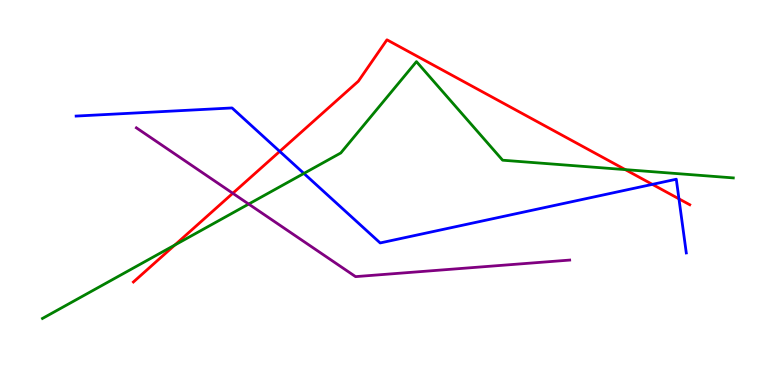[{'lines': ['blue', 'red'], 'intersections': [{'x': 3.61, 'y': 6.07}, {'x': 8.42, 'y': 5.21}, {'x': 8.76, 'y': 4.84}]}, {'lines': ['green', 'red'], 'intersections': [{'x': 2.26, 'y': 3.64}, {'x': 8.07, 'y': 5.59}]}, {'lines': ['purple', 'red'], 'intersections': [{'x': 3.0, 'y': 4.98}]}, {'lines': ['blue', 'green'], 'intersections': [{'x': 3.92, 'y': 5.5}]}, {'lines': ['blue', 'purple'], 'intersections': []}, {'lines': ['green', 'purple'], 'intersections': [{'x': 3.21, 'y': 4.7}]}]